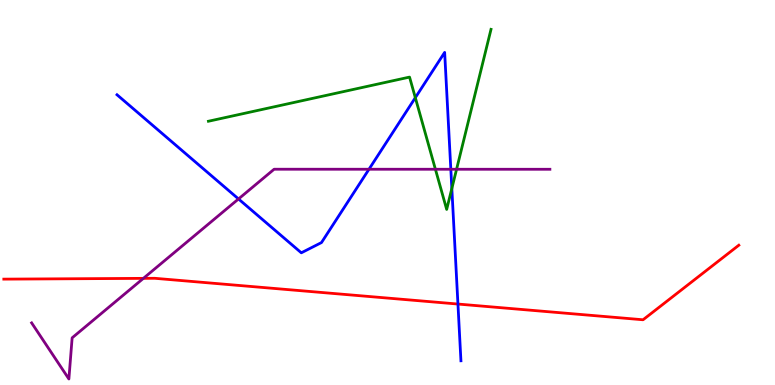[{'lines': ['blue', 'red'], 'intersections': [{'x': 5.91, 'y': 2.1}]}, {'lines': ['green', 'red'], 'intersections': []}, {'lines': ['purple', 'red'], 'intersections': [{'x': 1.85, 'y': 2.77}]}, {'lines': ['blue', 'green'], 'intersections': [{'x': 5.36, 'y': 7.46}, {'x': 5.83, 'y': 5.1}]}, {'lines': ['blue', 'purple'], 'intersections': [{'x': 3.08, 'y': 4.83}, {'x': 4.76, 'y': 5.6}, {'x': 5.82, 'y': 5.6}]}, {'lines': ['green', 'purple'], 'intersections': [{'x': 5.62, 'y': 5.6}, {'x': 5.89, 'y': 5.6}]}]